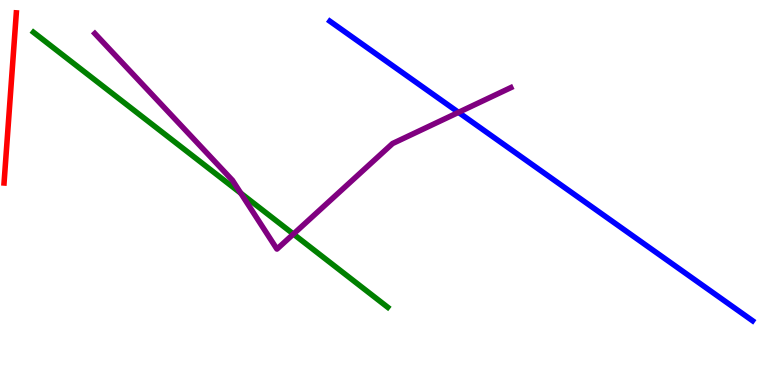[{'lines': ['blue', 'red'], 'intersections': []}, {'lines': ['green', 'red'], 'intersections': []}, {'lines': ['purple', 'red'], 'intersections': []}, {'lines': ['blue', 'green'], 'intersections': []}, {'lines': ['blue', 'purple'], 'intersections': [{'x': 5.92, 'y': 7.08}]}, {'lines': ['green', 'purple'], 'intersections': [{'x': 3.11, 'y': 4.98}, {'x': 3.79, 'y': 3.92}]}]